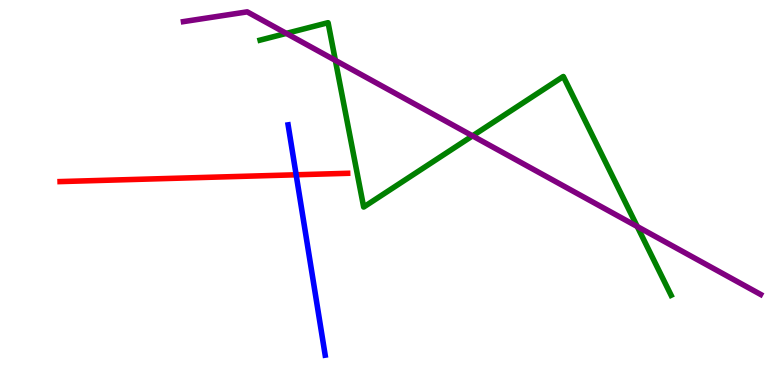[{'lines': ['blue', 'red'], 'intersections': [{'x': 3.82, 'y': 5.46}]}, {'lines': ['green', 'red'], 'intersections': []}, {'lines': ['purple', 'red'], 'intersections': []}, {'lines': ['blue', 'green'], 'intersections': []}, {'lines': ['blue', 'purple'], 'intersections': []}, {'lines': ['green', 'purple'], 'intersections': [{'x': 3.69, 'y': 9.13}, {'x': 4.33, 'y': 8.43}, {'x': 6.1, 'y': 6.47}, {'x': 8.22, 'y': 4.12}]}]